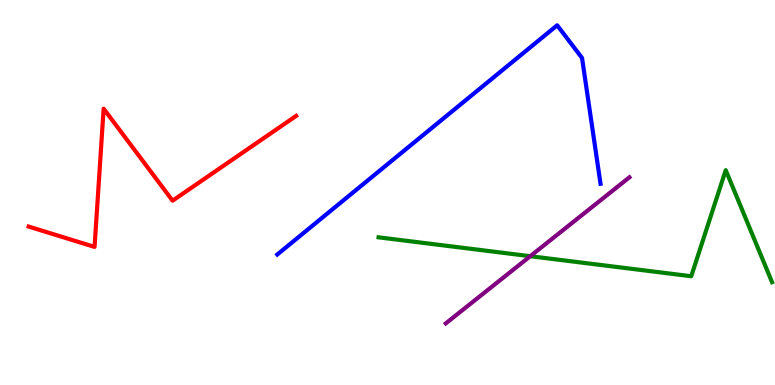[{'lines': ['blue', 'red'], 'intersections': []}, {'lines': ['green', 'red'], 'intersections': []}, {'lines': ['purple', 'red'], 'intersections': []}, {'lines': ['blue', 'green'], 'intersections': []}, {'lines': ['blue', 'purple'], 'intersections': []}, {'lines': ['green', 'purple'], 'intersections': [{'x': 6.84, 'y': 3.35}]}]